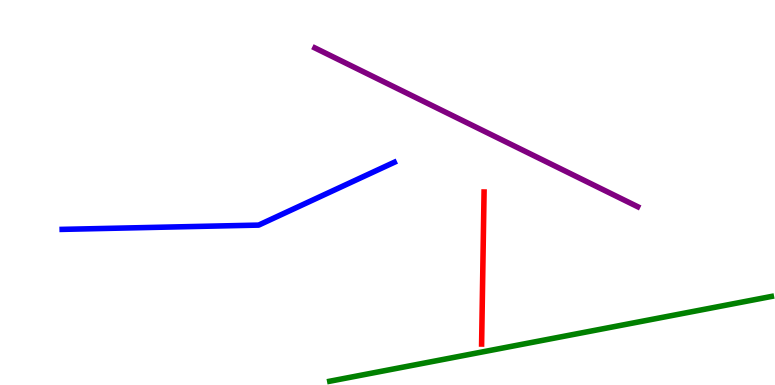[{'lines': ['blue', 'red'], 'intersections': []}, {'lines': ['green', 'red'], 'intersections': []}, {'lines': ['purple', 'red'], 'intersections': []}, {'lines': ['blue', 'green'], 'intersections': []}, {'lines': ['blue', 'purple'], 'intersections': []}, {'lines': ['green', 'purple'], 'intersections': []}]